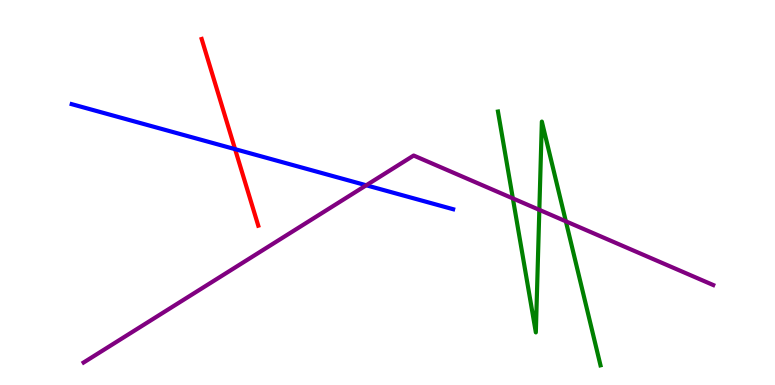[{'lines': ['blue', 'red'], 'intersections': [{'x': 3.03, 'y': 6.13}]}, {'lines': ['green', 'red'], 'intersections': []}, {'lines': ['purple', 'red'], 'intersections': []}, {'lines': ['blue', 'green'], 'intersections': []}, {'lines': ['blue', 'purple'], 'intersections': [{'x': 4.73, 'y': 5.19}]}, {'lines': ['green', 'purple'], 'intersections': [{'x': 6.62, 'y': 4.85}, {'x': 6.96, 'y': 4.55}, {'x': 7.3, 'y': 4.25}]}]